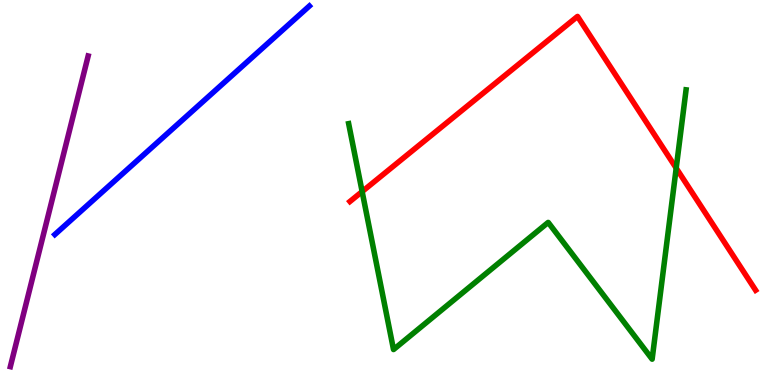[{'lines': ['blue', 'red'], 'intersections': []}, {'lines': ['green', 'red'], 'intersections': [{'x': 4.67, 'y': 5.02}, {'x': 8.73, 'y': 5.63}]}, {'lines': ['purple', 'red'], 'intersections': []}, {'lines': ['blue', 'green'], 'intersections': []}, {'lines': ['blue', 'purple'], 'intersections': []}, {'lines': ['green', 'purple'], 'intersections': []}]